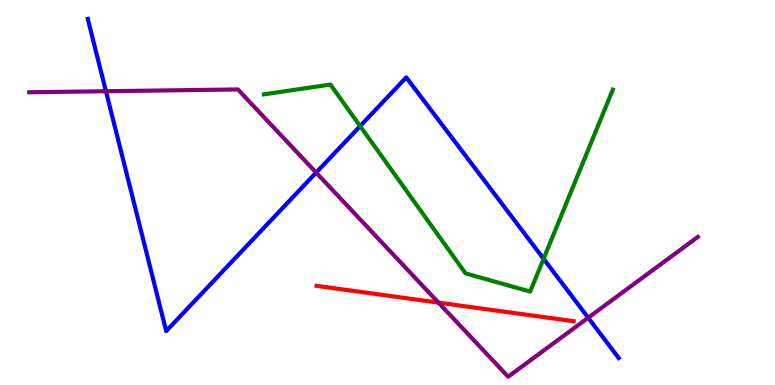[{'lines': ['blue', 'red'], 'intersections': []}, {'lines': ['green', 'red'], 'intersections': []}, {'lines': ['purple', 'red'], 'intersections': [{'x': 5.66, 'y': 2.14}]}, {'lines': ['blue', 'green'], 'intersections': [{'x': 4.65, 'y': 6.72}, {'x': 7.01, 'y': 3.28}]}, {'lines': ['blue', 'purple'], 'intersections': [{'x': 1.37, 'y': 7.63}, {'x': 4.08, 'y': 5.52}, {'x': 7.59, 'y': 1.75}]}, {'lines': ['green', 'purple'], 'intersections': []}]